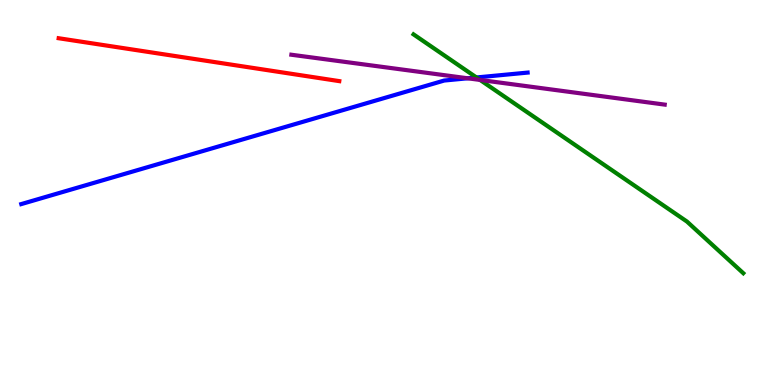[{'lines': ['blue', 'red'], 'intersections': []}, {'lines': ['green', 'red'], 'intersections': []}, {'lines': ['purple', 'red'], 'intersections': []}, {'lines': ['blue', 'green'], 'intersections': [{'x': 6.15, 'y': 7.99}]}, {'lines': ['blue', 'purple'], 'intersections': [{'x': 6.04, 'y': 7.97}]}, {'lines': ['green', 'purple'], 'intersections': [{'x': 6.19, 'y': 7.92}]}]